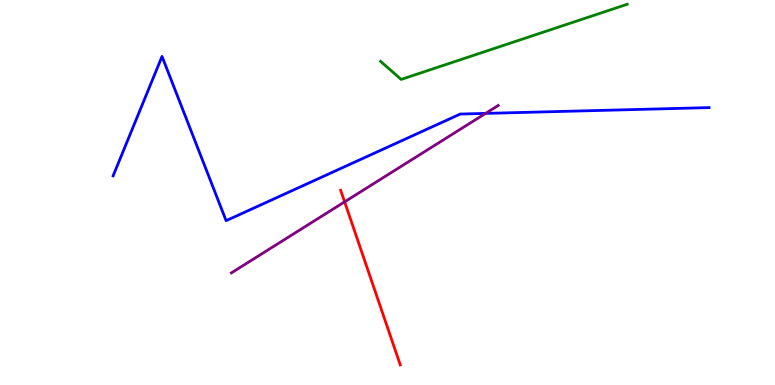[{'lines': ['blue', 'red'], 'intersections': []}, {'lines': ['green', 'red'], 'intersections': []}, {'lines': ['purple', 'red'], 'intersections': [{'x': 4.45, 'y': 4.76}]}, {'lines': ['blue', 'green'], 'intersections': []}, {'lines': ['blue', 'purple'], 'intersections': [{'x': 6.27, 'y': 7.05}]}, {'lines': ['green', 'purple'], 'intersections': []}]